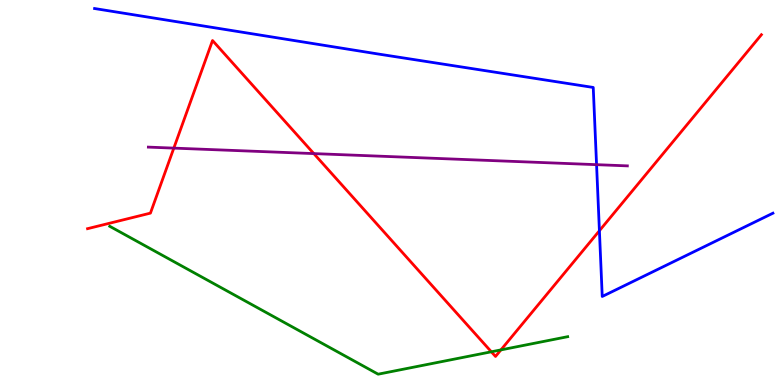[{'lines': ['blue', 'red'], 'intersections': [{'x': 7.73, 'y': 4.01}]}, {'lines': ['green', 'red'], 'intersections': [{'x': 6.34, 'y': 0.863}, {'x': 6.46, 'y': 0.912}]}, {'lines': ['purple', 'red'], 'intersections': [{'x': 2.24, 'y': 6.15}, {'x': 4.05, 'y': 6.01}]}, {'lines': ['blue', 'green'], 'intersections': []}, {'lines': ['blue', 'purple'], 'intersections': [{'x': 7.7, 'y': 5.72}]}, {'lines': ['green', 'purple'], 'intersections': []}]